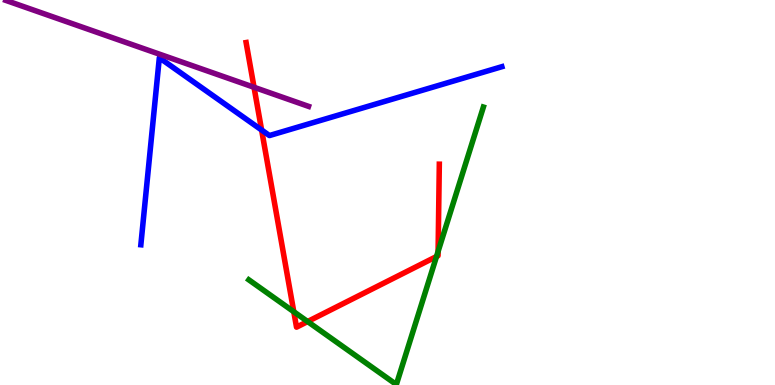[{'lines': ['blue', 'red'], 'intersections': [{'x': 3.38, 'y': 6.62}]}, {'lines': ['green', 'red'], 'intersections': [{'x': 3.79, 'y': 1.9}, {'x': 3.97, 'y': 1.65}, {'x': 5.63, 'y': 3.34}, {'x': 5.65, 'y': 3.47}]}, {'lines': ['purple', 'red'], 'intersections': [{'x': 3.28, 'y': 7.73}]}, {'lines': ['blue', 'green'], 'intersections': []}, {'lines': ['blue', 'purple'], 'intersections': []}, {'lines': ['green', 'purple'], 'intersections': []}]